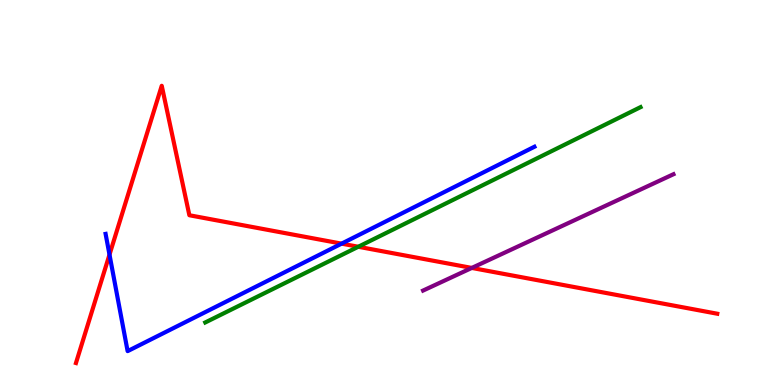[{'lines': ['blue', 'red'], 'intersections': [{'x': 1.41, 'y': 3.39}, {'x': 4.41, 'y': 3.67}]}, {'lines': ['green', 'red'], 'intersections': [{'x': 4.62, 'y': 3.59}]}, {'lines': ['purple', 'red'], 'intersections': [{'x': 6.09, 'y': 3.04}]}, {'lines': ['blue', 'green'], 'intersections': []}, {'lines': ['blue', 'purple'], 'intersections': []}, {'lines': ['green', 'purple'], 'intersections': []}]